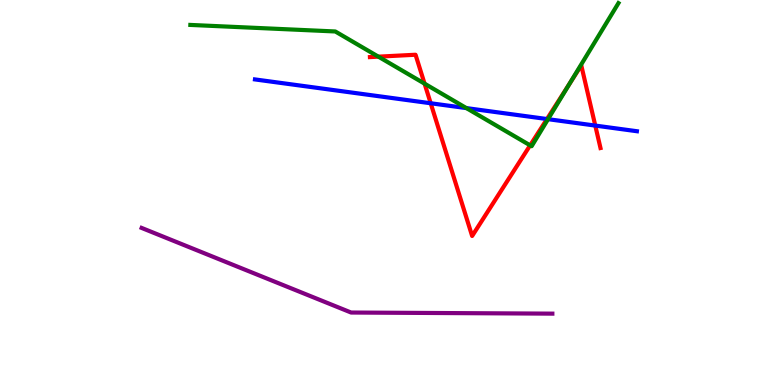[{'lines': ['blue', 'red'], 'intersections': [{'x': 5.56, 'y': 7.32}, {'x': 7.06, 'y': 6.91}, {'x': 7.68, 'y': 6.74}]}, {'lines': ['green', 'red'], 'intersections': [{'x': 4.88, 'y': 8.53}, {'x': 5.48, 'y': 7.83}, {'x': 6.84, 'y': 6.22}, {'x': 7.35, 'y': 7.81}]}, {'lines': ['purple', 'red'], 'intersections': []}, {'lines': ['blue', 'green'], 'intersections': [{'x': 6.02, 'y': 7.19}, {'x': 7.07, 'y': 6.9}]}, {'lines': ['blue', 'purple'], 'intersections': []}, {'lines': ['green', 'purple'], 'intersections': []}]